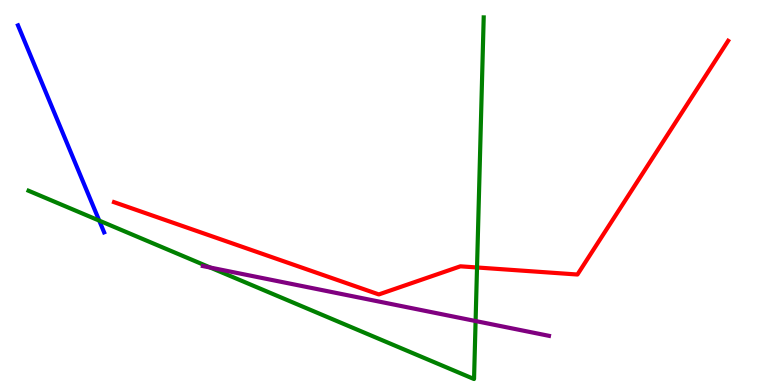[{'lines': ['blue', 'red'], 'intersections': []}, {'lines': ['green', 'red'], 'intersections': [{'x': 6.16, 'y': 3.05}]}, {'lines': ['purple', 'red'], 'intersections': []}, {'lines': ['blue', 'green'], 'intersections': [{'x': 1.28, 'y': 4.27}]}, {'lines': ['blue', 'purple'], 'intersections': []}, {'lines': ['green', 'purple'], 'intersections': [{'x': 2.71, 'y': 3.05}, {'x': 6.14, 'y': 1.66}]}]